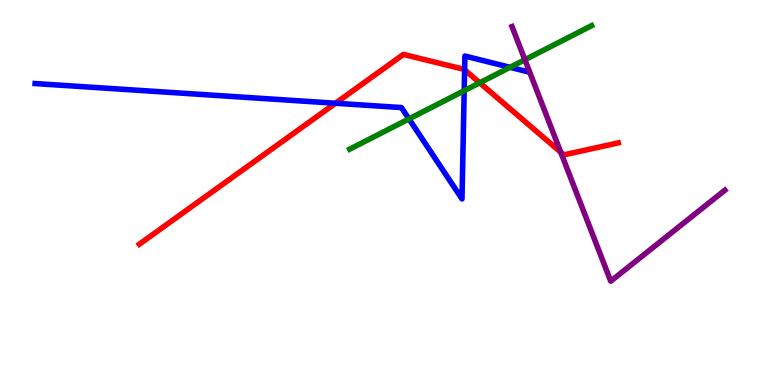[{'lines': ['blue', 'red'], 'intersections': [{'x': 4.33, 'y': 7.32}, {'x': 6.0, 'y': 8.19}]}, {'lines': ['green', 'red'], 'intersections': [{'x': 6.19, 'y': 7.85}]}, {'lines': ['purple', 'red'], 'intersections': [{'x': 7.24, 'y': 6.05}]}, {'lines': ['blue', 'green'], 'intersections': [{'x': 5.28, 'y': 6.91}, {'x': 5.99, 'y': 7.64}, {'x': 6.58, 'y': 8.25}]}, {'lines': ['blue', 'purple'], 'intersections': []}, {'lines': ['green', 'purple'], 'intersections': [{'x': 6.77, 'y': 8.45}]}]